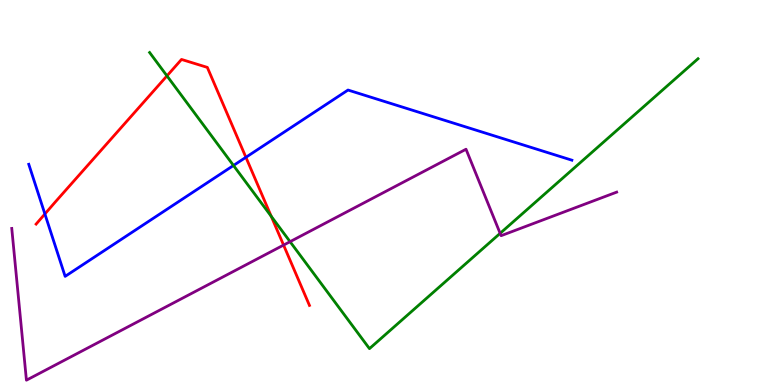[{'lines': ['blue', 'red'], 'intersections': [{'x': 0.579, 'y': 4.44}, {'x': 3.17, 'y': 5.91}]}, {'lines': ['green', 'red'], 'intersections': [{'x': 2.15, 'y': 8.03}, {'x': 3.5, 'y': 4.38}]}, {'lines': ['purple', 'red'], 'intersections': [{'x': 3.66, 'y': 3.63}]}, {'lines': ['blue', 'green'], 'intersections': [{'x': 3.01, 'y': 5.7}]}, {'lines': ['blue', 'purple'], 'intersections': []}, {'lines': ['green', 'purple'], 'intersections': [{'x': 3.74, 'y': 3.72}, {'x': 6.45, 'y': 3.94}]}]